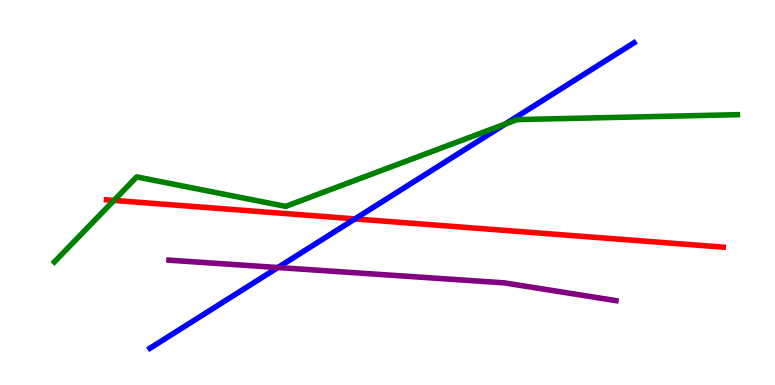[{'lines': ['blue', 'red'], 'intersections': [{'x': 4.58, 'y': 4.31}]}, {'lines': ['green', 'red'], 'intersections': [{'x': 1.47, 'y': 4.8}]}, {'lines': ['purple', 'red'], 'intersections': []}, {'lines': ['blue', 'green'], 'intersections': [{'x': 6.52, 'y': 6.78}]}, {'lines': ['blue', 'purple'], 'intersections': [{'x': 3.59, 'y': 3.05}]}, {'lines': ['green', 'purple'], 'intersections': []}]